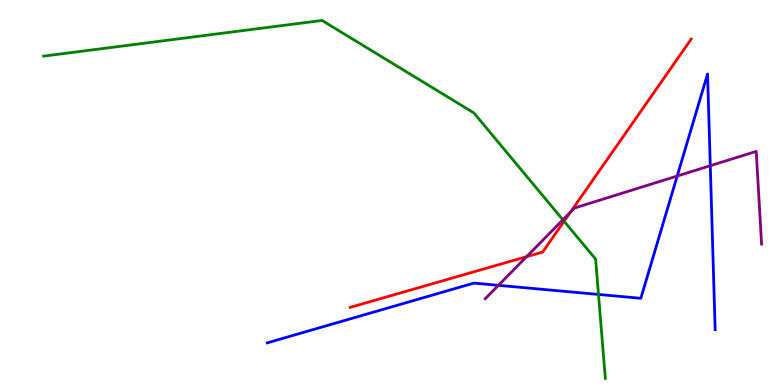[{'lines': ['blue', 'red'], 'intersections': []}, {'lines': ['green', 'red'], 'intersections': [{'x': 7.28, 'y': 4.25}]}, {'lines': ['purple', 'red'], 'intersections': [{'x': 6.79, 'y': 3.33}, {'x': 7.36, 'y': 4.49}]}, {'lines': ['blue', 'green'], 'intersections': [{'x': 7.72, 'y': 2.35}]}, {'lines': ['blue', 'purple'], 'intersections': [{'x': 6.43, 'y': 2.59}, {'x': 8.74, 'y': 5.43}, {'x': 9.16, 'y': 5.7}]}, {'lines': ['green', 'purple'], 'intersections': [{'x': 7.26, 'y': 4.29}]}]